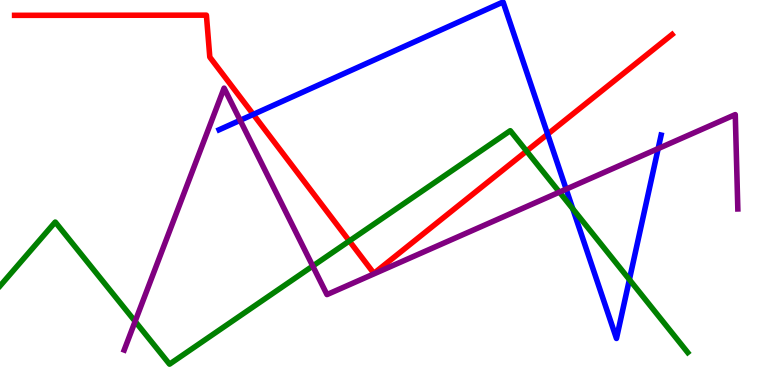[{'lines': ['blue', 'red'], 'intersections': [{'x': 3.27, 'y': 7.03}, {'x': 7.07, 'y': 6.51}]}, {'lines': ['green', 'red'], 'intersections': [{'x': 4.51, 'y': 3.74}, {'x': 6.79, 'y': 6.08}]}, {'lines': ['purple', 'red'], 'intersections': []}, {'lines': ['blue', 'green'], 'intersections': [{'x': 7.39, 'y': 4.58}, {'x': 8.12, 'y': 2.74}]}, {'lines': ['blue', 'purple'], 'intersections': [{'x': 3.1, 'y': 6.88}, {'x': 7.31, 'y': 5.09}, {'x': 8.49, 'y': 6.14}]}, {'lines': ['green', 'purple'], 'intersections': [{'x': 1.74, 'y': 1.65}, {'x': 4.04, 'y': 3.09}, {'x': 7.22, 'y': 5.01}]}]